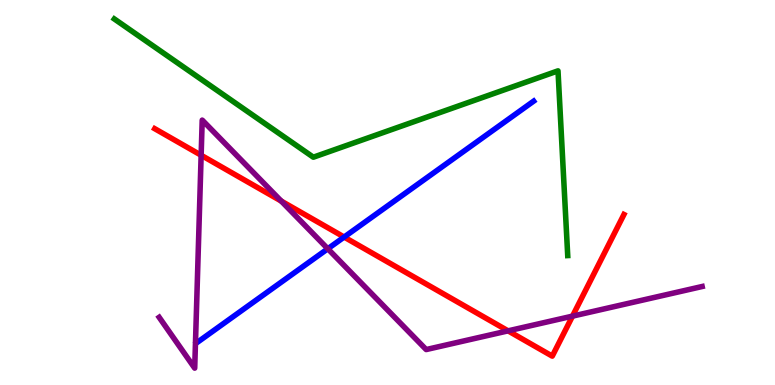[{'lines': ['blue', 'red'], 'intersections': [{'x': 4.44, 'y': 3.84}]}, {'lines': ['green', 'red'], 'intersections': []}, {'lines': ['purple', 'red'], 'intersections': [{'x': 2.6, 'y': 5.97}, {'x': 3.63, 'y': 4.78}, {'x': 6.56, 'y': 1.41}, {'x': 7.39, 'y': 1.79}]}, {'lines': ['blue', 'green'], 'intersections': []}, {'lines': ['blue', 'purple'], 'intersections': [{'x': 4.23, 'y': 3.54}]}, {'lines': ['green', 'purple'], 'intersections': []}]